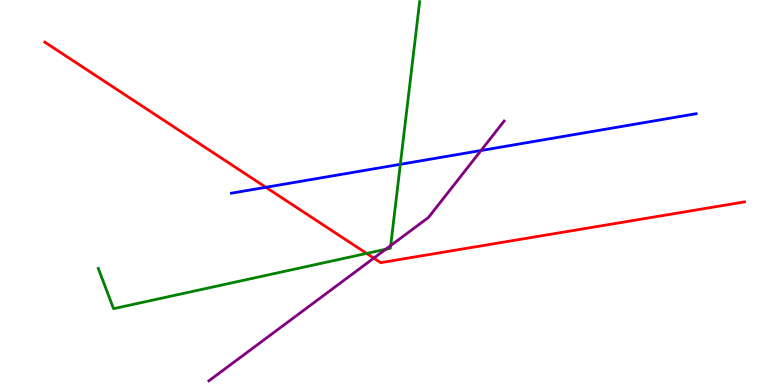[{'lines': ['blue', 'red'], 'intersections': [{'x': 3.43, 'y': 5.14}]}, {'lines': ['green', 'red'], 'intersections': [{'x': 4.73, 'y': 3.42}]}, {'lines': ['purple', 'red'], 'intersections': [{'x': 4.82, 'y': 3.3}]}, {'lines': ['blue', 'green'], 'intersections': [{'x': 5.17, 'y': 5.73}]}, {'lines': ['blue', 'purple'], 'intersections': [{'x': 6.21, 'y': 6.09}]}, {'lines': ['green', 'purple'], 'intersections': [{'x': 4.98, 'y': 3.53}, {'x': 5.04, 'y': 3.62}]}]